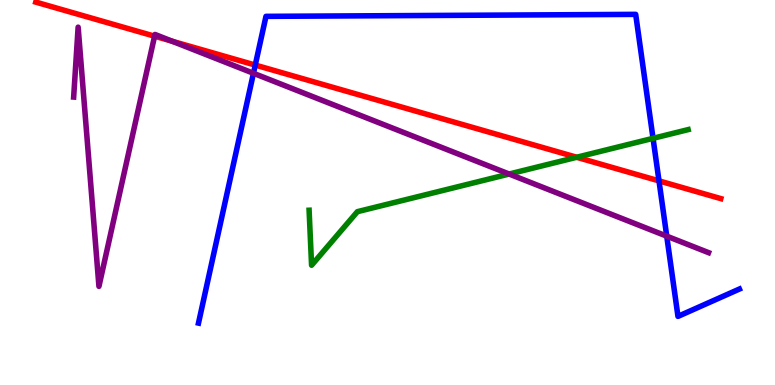[{'lines': ['blue', 'red'], 'intersections': [{'x': 3.29, 'y': 8.31}, {'x': 8.5, 'y': 5.3}]}, {'lines': ['green', 'red'], 'intersections': [{'x': 7.44, 'y': 5.92}]}, {'lines': ['purple', 'red'], 'intersections': [{'x': 1.99, 'y': 9.06}, {'x': 2.22, 'y': 8.93}]}, {'lines': ['blue', 'green'], 'intersections': [{'x': 8.43, 'y': 6.41}]}, {'lines': ['blue', 'purple'], 'intersections': [{'x': 3.27, 'y': 8.1}, {'x': 8.6, 'y': 3.87}]}, {'lines': ['green', 'purple'], 'intersections': [{'x': 6.57, 'y': 5.48}]}]